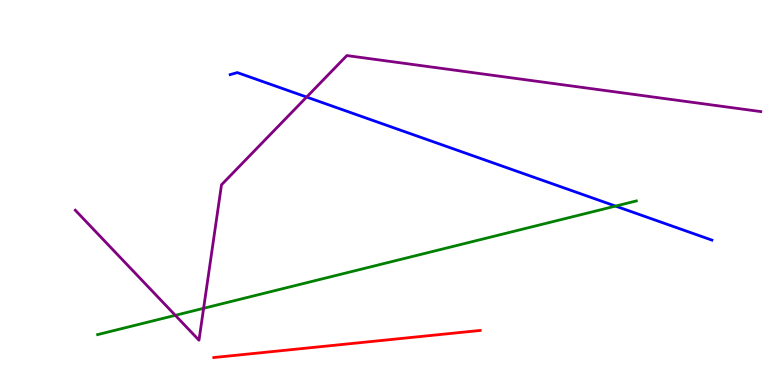[{'lines': ['blue', 'red'], 'intersections': []}, {'lines': ['green', 'red'], 'intersections': []}, {'lines': ['purple', 'red'], 'intersections': []}, {'lines': ['blue', 'green'], 'intersections': [{'x': 7.94, 'y': 4.65}]}, {'lines': ['blue', 'purple'], 'intersections': [{'x': 3.96, 'y': 7.48}]}, {'lines': ['green', 'purple'], 'intersections': [{'x': 2.26, 'y': 1.81}, {'x': 2.63, 'y': 1.99}]}]